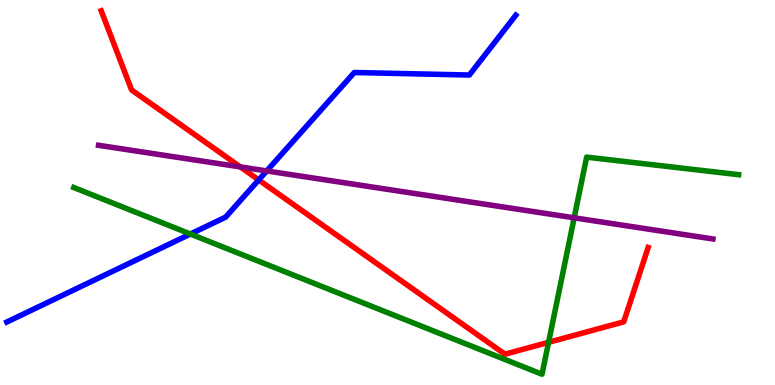[{'lines': ['blue', 'red'], 'intersections': [{'x': 3.34, 'y': 5.33}]}, {'lines': ['green', 'red'], 'intersections': [{'x': 7.08, 'y': 1.11}]}, {'lines': ['purple', 'red'], 'intersections': [{'x': 3.1, 'y': 5.66}]}, {'lines': ['blue', 'green'], 'intersections': [{'x': 2.46, 'y': 3.92}]}, {'lines': ['blue', 'purple'], 'intersections': [{'x': 3.44, 'y': 5.56}]}, {'lines': ['green', 'purple'], 'intersections': [{'x': 7.41, 'y': 4.34}]}]